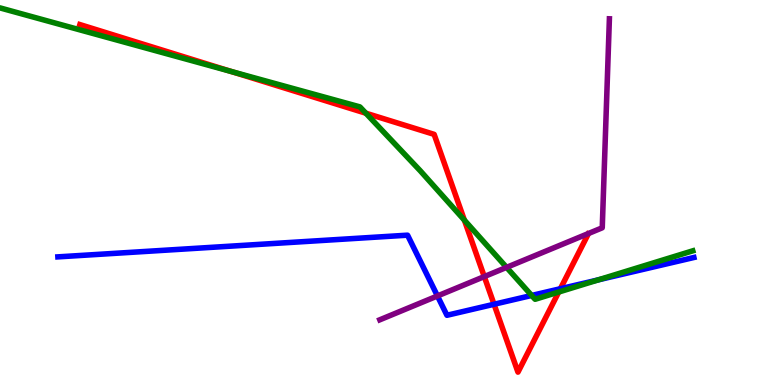[{'lines': ['blue', 'red'], 'intersections': [{'x': 6.37, 'y': 2.1}, {'x': 7.23, 'y': 2.5}]}, {'lines': ['green', 'red'], 'intersections': [{'x': 2.99, 'y': 8.14}, {'x': 4.72, 'y': 7.06}, {'x': 5.99, 'y': 4.28}, {'x': 7.21, 'y': 2.41}]}, {'lines': ['purple', 'red'], 'intersections': [{'x': 6.25, 'y': 2.82}]}, {'lines': ['blue', 'green'], 'intersections': [{'x': 6.86, 'y': 2.33}, {'x': 7.72, 'y': 2.73}]}, {'lines': ['blue', 'purple'], 'intersections': [{'x': 5.64, 'y': 2.31}]}, {'lines': ['green', 'purple'], 'intersections': [{'x': 6.54, 'y': 3.06}]}]